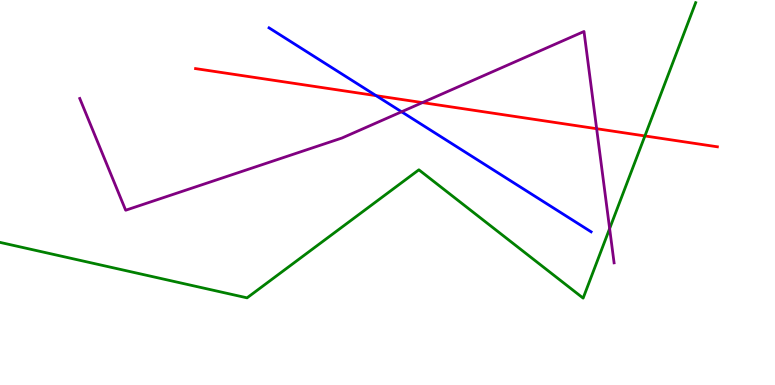[{'lines': ['blue', 'red'], 'intersections': [{'x': 4.85, 'y': 7.52}]}, {'lines': ['green', 'red'], 'intersections': [{'x': 8.32, 'y': 6.47}]}, {'lines': ['purple', 'red'], 'intersections': [{'x': 5.45, 'y': 7.34}, {'x': 7.7, 'y': 6.66}]}, {'lines': ['blue', 'green'], 'intersections': []}, {'lines': ['blue', 'purple'], 'intersections': [{'x': 5.18, 'y': 7.1}]}, {'lines': ['green', 'purple'], 'intersections': [{'x': 7.87, 'y': 4.06}]}]